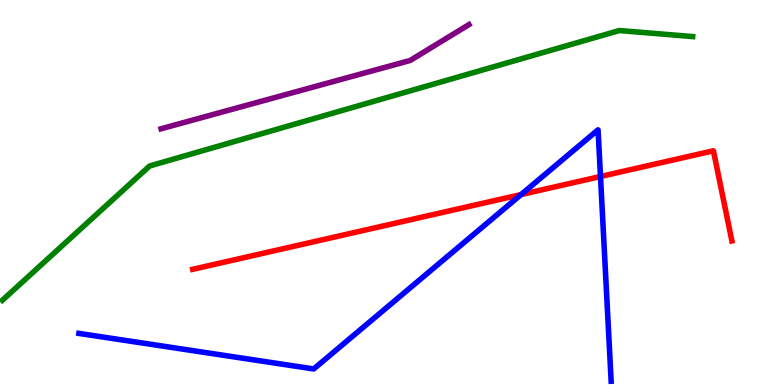[{'lines': ['blue', 'red'], 'intersections': [{'x': 6.72, 'y': 4.95}, {'x': 7.75, 'y': 5.42}]}, {'lines': ['green', 'red'], 'intersections': []}, {'lines': ['purple', 'red'], 'intersections': []}, {'lines': ['blue', 'green'], 'intersections': []}, {'lines': ['blue', 'purple'], 'intersections': []}, {'lines': ['green', 'purple'], 'intersections': []}]